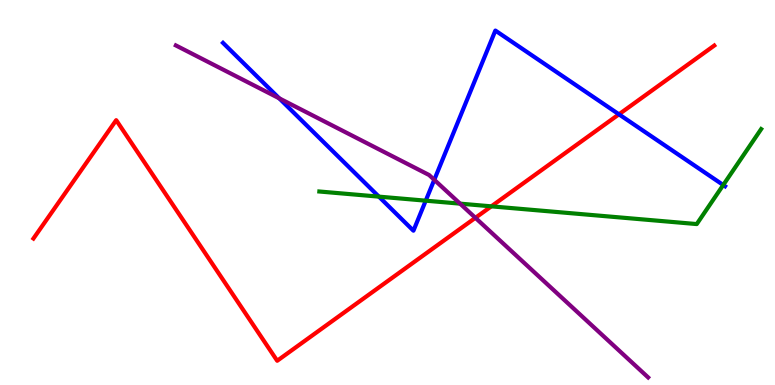[{'lines': ['blue', 'red'], 'intersections': [{'x': 7.99, 'y': 7.03}]}, {'lines': ['green', 'red'], 'intersections': [{'x': 6.34, 'y': 4.64}]}, {'lines': ['purple', 'red'], 'intersections': [{'x': 6.13, 'y': 4.34}]}, {'lines': ['blue', 'green'], 'intersections': [{'x': 4.89, 'y': 4.89}, {'x': 5.49, 'y': 4.79}, {'x': 9.33, 'y': 5.19}]}, {'lines': ['blue', 'purple'], 'intersections': [{'x': 3.6, 'y': 7.45}, {'x': 5.6, 'y': 5.33}]}, {'lines': ['green', 'purple'], 'intersections': [{'x': 5.94, 'y': 4.71}]}]